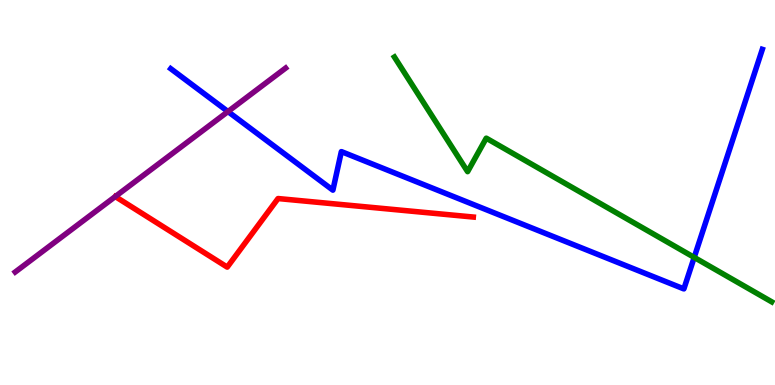[{'lines': ['blue', 'red'], 'intersections': []}, {'lines': ['green', 'red'], 'intersections': []}, {'lines': ['purple', 'red'], 'intersections': []}, {'lines': ['blue', 'green'], 'intersections': [{'x': 8.96, 'y': 3.31}]}, {'lines': ['blue', 'purple'], 'intersections': [{'x': 2.94, 'y': 7.1}]}, {'lines': ['green', 'purple'], 'intersections': []}]